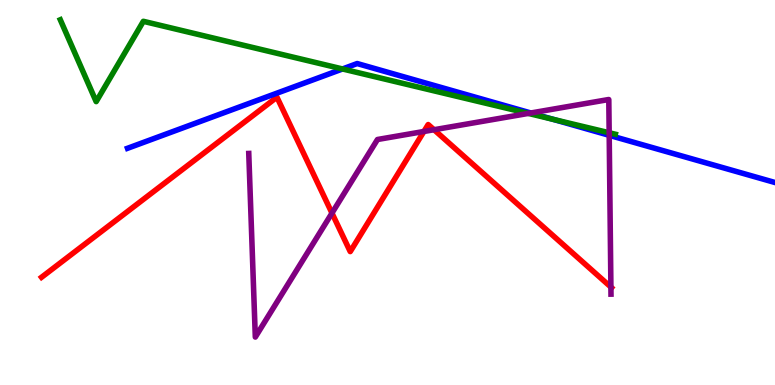[{'lines': ['blue', 'red'], 'intersections': []}, {'lines': ['green', 'red'], 'intersections': []}, {'lines': ['purple', 'red'], 'intersections': [{'x': 4.28, 'y': 4.46}, {'x': 5.47, 'y': 6.59}, {'x': 5.6, 'y': 6.63}, {'x': 7.88, 'y': 2.54}]}, {'lines': ['blue', 'green'], 'intersections': [{'x': 4.42, 'y': 8.21}, {'x': 7.14, 'y': 6.9}]}, {'lines': ['blue', 'purple'], 'intersections': [{'x': 6.85, 'y': 7.07}, {'x': 7.86, 'y': 6.49}]}, {'lines': ['green', 'purple'], 'intersections': [{'x': 6.82, 'y': 7.05}, {'x': 7.86, 'y': 6.55}]}]